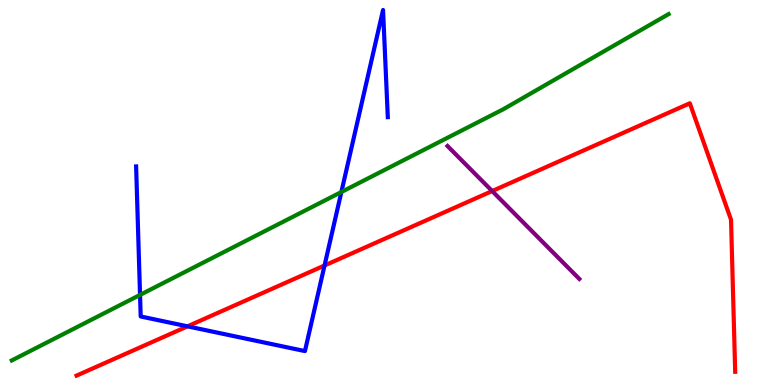[{'lines': ['blue', 'red'], 'intersections': [{'x': 2.42, 'y': 1.52}, {'x': 4.19, 'y': 3.1}]}, {'lines': ['green', 'red'], 'intersections': []}, {'lines': ['purple', 'red'], 'intersections': [{'x': 6.35, 'y': 5.04}]}, {'lines': ['blue', 'green'], 'intersections': [{'x': 1.81, 'y': 2.34}, {'x': 4.4, 'y': 5.01}]}, {'lines': ['blue', 'purple'], 'intersections': []}, {'lines': ['green', 'purple'], 'intersections': []}]